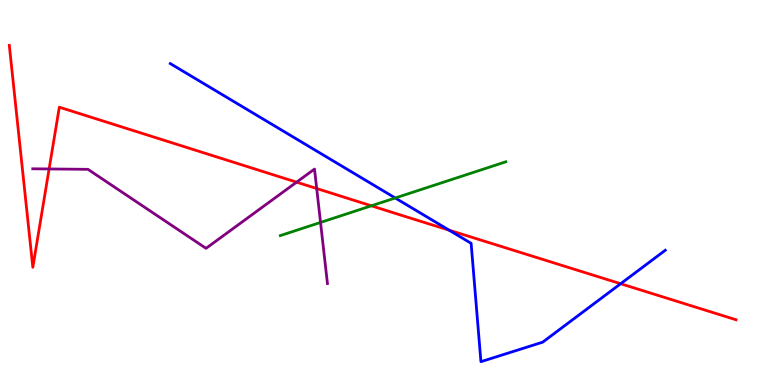[{'lines': ['blue', 'red'], 'intersections': [{'x': 5.8, 'y': 4.02}, {'x': 8.01, 'y': 2.63}]}, {'lines': ['green', 'red'], 'intersections': [{'x': 4.79, 'y': 4.65}]}, {'lines': ['purple', 'red'], 'intersections': [{'x': 0.634, 'y': 5.61}, {'x': 3.83, 'y': 5.27}, {'x': 4.09, 'y': 5.1}]}, {'lines': ['blue', 'green'], 'intersections': [{'x': 5.1, 'y': 4.86}]}, {'lines': ['blue', 'purple'], 'intersections': []}, {'lines': ['green', 'purple'], 'intersections': [{'x': 4.14, 'y': 4.22}]}]